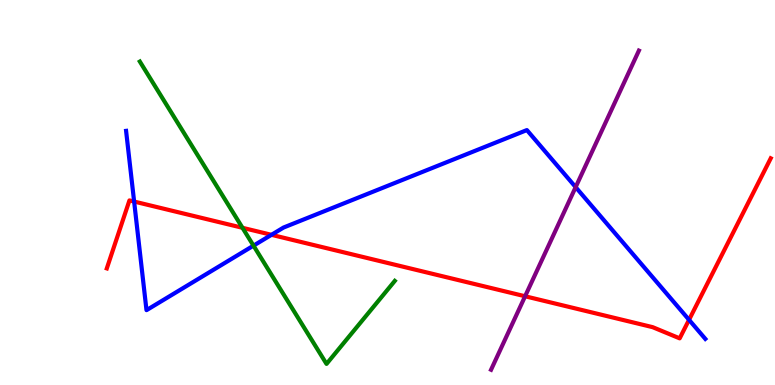[{'lines': ['blue', 'red'], 'intersections': [{'x': 1.73, 'y': 4.76}, {'x': 3.5, 'y': 3.9}, {'x': 8.89, 'y': 1.69}]}, {'lines': ['green', 'red'], 'intersections': [{'x': 3.13, 'y': 4.08}]}, {'lines': ['purple', 'red'], 'intersections': [{'x': 6.78, 'y': 2.3}]}, {'lines': ['blue', 'green'], 'intersections': [{'x': 3.27, 'y': 3.62}]}, {'lines': ['blue', 'purple'], 'intersections': [{'x': 7.43, 'y': 5.14}]}, {'lines': ['green', 'purple'], 'intersections': []}]